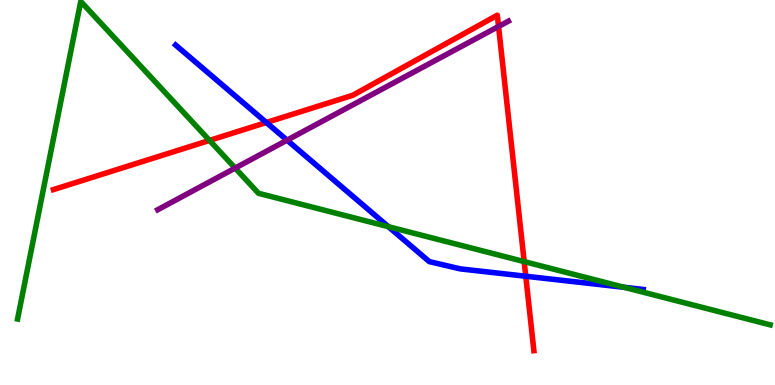[{'lines': ['blue', 'red'], 'intersections': [{'x': 3.44, 'y': 6.82}, {'x': 6.78, 'y': 2.82}]}, {'lines': ['green', 'red'], 'intersections': [{'x': 2.7, 'y': 6.35}, {'x': 6.76, 'y': 3.21}]}, {'lines': ['purple', 'red'], 'intersections': [{'x': 6.43, 'y': 9.31}]}, {'lines': ['blue', 'green'], 'intersections': [{'x': 5.01, 'y': 4.11}, {'x': 8.05, 'y': 2.54}]}, {'lines': ['blue', 'purple'], 'intersections': [{'x': 3.7, 'y': 6.36}]}, {'lines': ['green', 'purple'], 'intersections': [{'x': 3.03, 'y': 5.63}]}]